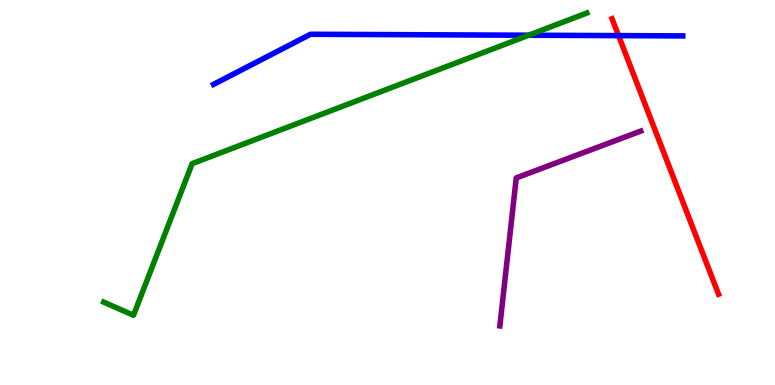[{'lines': ['blue', 'red'], 'intersections': [{'x': 7.98, 'y': 9.07}]}, {'lines': ['green', 'red'], 'intersections': []}, {'lines': ['purple', 'red'], 'intersections': []}, {'lines': ['blue', 'green'], 'intersections': [{'x': 6.82, 'y': 9.09}]}, {'lines': ['blue', 'purple'], 'intersections': []}, {'lines': ['green', 'purple'], 'intersections': []}]